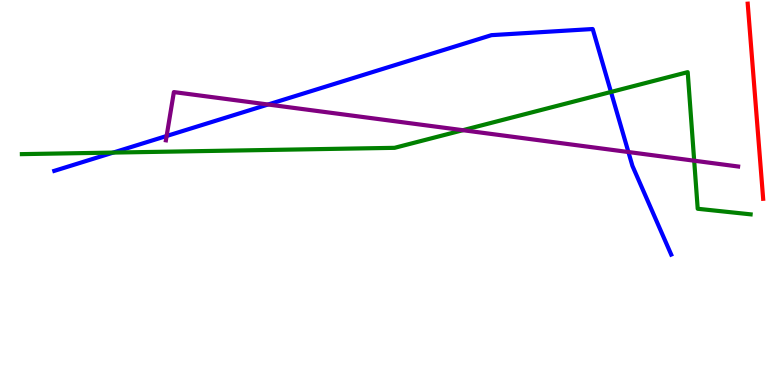[{'lines': ['blue', 'red'], 'intersections': []}, {'lines': ['green', 'red'], 'intersections': []}, {'lines': ['purple', 'red'], 'intersections': []}, {'lines': ['blue', 'green'], 'intersections': [{'x': 1.46, 'y': 6.04}, {'x': 7.88, 'y': 7.61}]}, {'lines': ['blue', 'purple'], 'intersections': [{'x': 2.15, 'y': 6.47}, {'x': 3.46, 'y': 7.29}, {'x': 8.11, 'y': 6.05}]}, {'lines': ['green', 'purple'], 'intersections': [{'x': 5.97, 'y': 6.62}, {'x': 8.96, 'y': 5.83}]}]